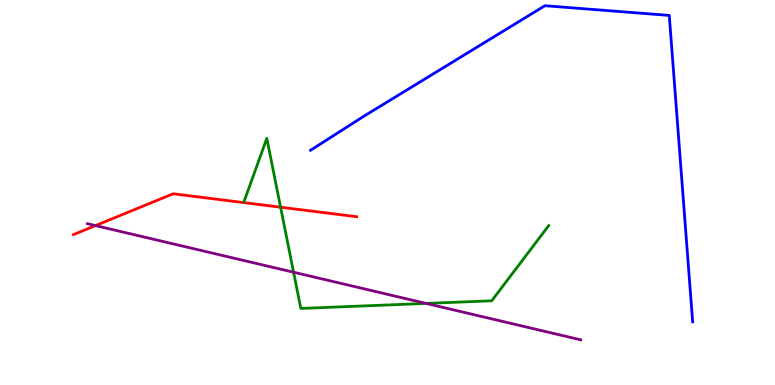[{'lines': ['blue', 'red'], 'intersections': []}, {'lines': ['green', 'red'], 'intersections': [{'x': 3.62, 'y': 4.62}]}, {'lines': ['purple', 'red'], 'intersections': [{'x': 1.23, 'y': 4.14}]}, {'lines': ['blue', 'green'], 'intersections': []}, {'lines': ['blue', 'purple'], 'intersections': []}, {'lines': ['green', 'purple'], 'intersections': [{'x': 3.79, 'y': 2.93}, {'x': 5.5, 'y': 2.12}]}]